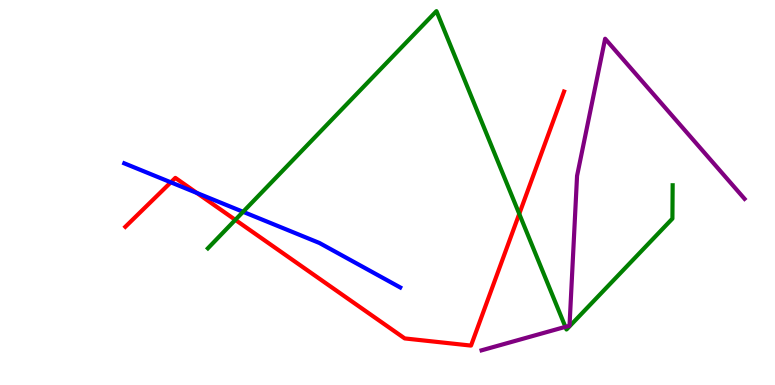[{'lines': ['blue', 'red'], 'intersections': [{'x': 2.2, 'y': 5.26}, {'x': 2.54, 'y': 4.99}]}, {'lines': ['green', 'red'], 'intersections': [{'x': 3.04, 'y': 4.29}, {'x': 6.7, 'y': 4.44}]}, {'lines': ['purple', 'red'], 'intersections': []}, {'lines': ['blue', 'green'], 'intersections': [{'x': 3.14, 'y': 4.5}]}, {'lines': ['blue', 'purple'], 'intersections': []}, {'lines': ['green', 'purple'], 'intersections': [{'x': 7.3, 'y': 1.51}]}]